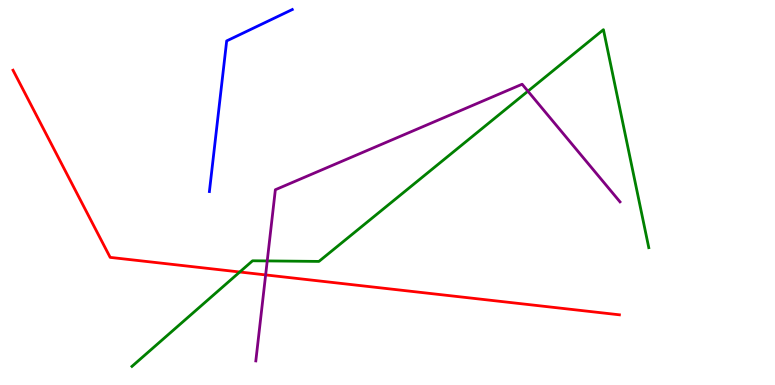[{'lines': ['blue', 'red'], 'intersections': []}, {'lines': ['green', 'red'], 'intersections': [{'x': 3.09, 'y': 2.94}]}, {'lines': ['purple', 'red'], 'intersections': [{'x': 3.43, 'y': 2.86}]}, {'lines': ['blue', 'green'], 'intersections': []}, {'lines': ['blue', 'purple'], 'intersections': []}, {'lines': ['green', 'purple'], 'intersections': [{'x': 3.45, 'y': 3.22}, {'x': 6.81, 'y': 7.63}]}]